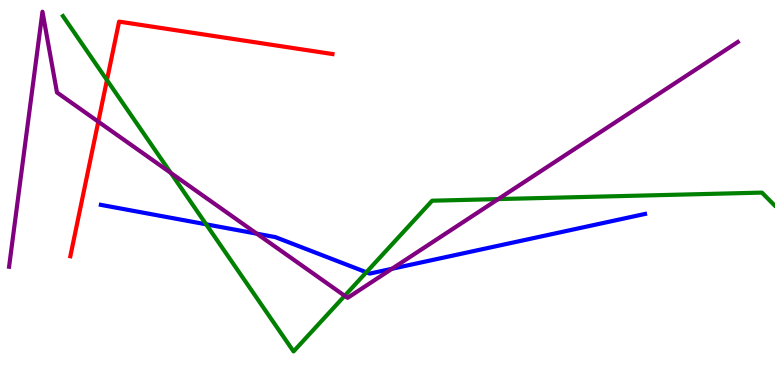[{'lines': ['blue', 'red'], 'intersections': []}, {'lines': ['green', 'red'], 'intersections': [{'x': 1.38, 'y': 7.92}]}, {'lines': ['purple', 'red'], 'intersections': [{'x': 1.27, 'y': 6.84}]}, {'lines': ['blue', 'green'], 'intersections': [{'x': 2.66, 'y': 4.17}, {'x': 4.73, 'y': 2.93}]}, {'lines': ['blue', 'purple'], 'intersections': [{'x': 3.31, 'y': 3.93}, {'x': 5.06, 'y': 3.02}]}, {'lines': ['green', 'purple'], 'intersections': [{'x': 2.2, 'y': 5.51}, {'x': 4.45, 'y': 2.32}, {'x': 6.43, 'y': 4.83}]}]